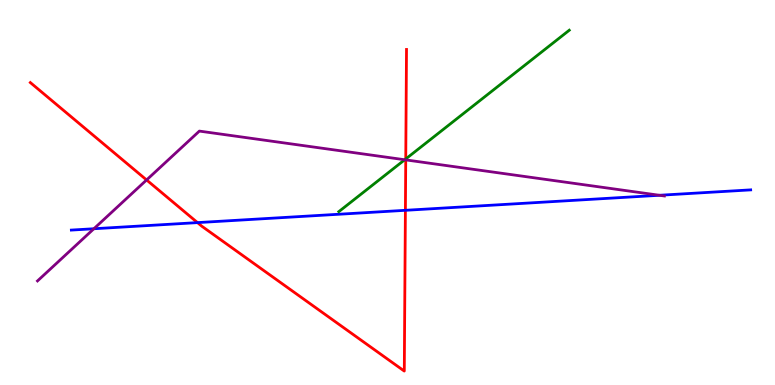[{'lines': ['blue', 'red'], 'intersections': [{'x': 2.55, 'y': 4.22}, {'x': 5.23, 'y': 4.54}]}, {'lines': ['green', 'red'], 'intersections': [{'x': 5.24, 'y': 5.87}]}, {'lines': ['purple', 'red'], 'intersections': [{'x': 1.89, 'y': 5.33}, {'x': 5.24, 'y': 5.85}]}, {'lines': ['blue', 'green'], 'intersections': []}, {'lines': ['blue', 'purple'], 'intersections': [{'x': 1.21, 'y': 4.06}, {'x': 8.51, 'y': 4.93}]}, {'lines': ['green', 'purple'], 'intersections': [{'x': 5.22, 'y': 5.85}]}]